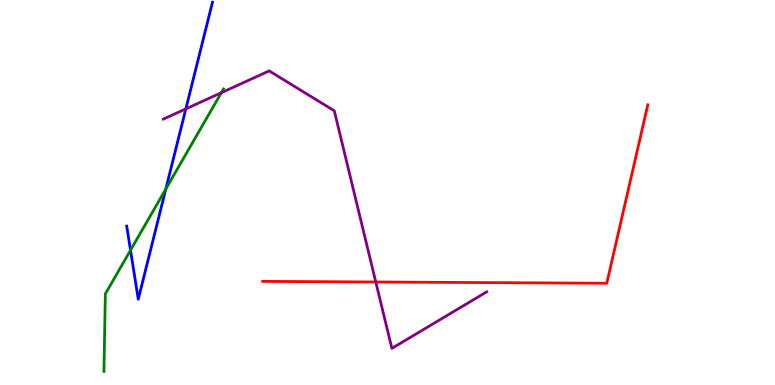[{'lines': ['blue', 'red'], 'intersections': []}, {'lines': ['green', 'red'], 'intersections': []}, {'lines': ['purple', 'red'], 'intersections': [{'x': 4.85, 'y': 2.68}]}, {'lines': ['blue', 'green'], 'intersections': [{'x': 1.68, 'y': 3.5}, {'x': 2.14, 'y': 5.09}]}, {'lines': ['blue', 'purple'], 'intersections': [{'x': 2.4, 'y': 7.17}]}, {'lines': ['green', 'purple'], 'intersections': [{'x': 2.86, 'y': 7.59}]}]